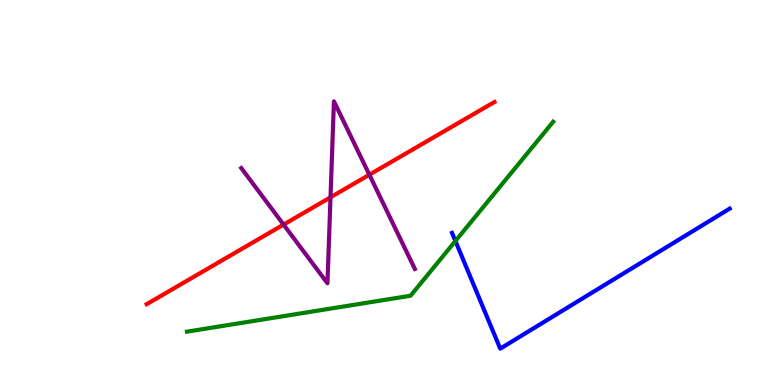[{'lines': ['blue', 'red'], 'intersections': []}, {'lines': ['green', 'red'], 'intersections': []}, {'lines': ['purple', 'red'], 'intersections': [{'x': 3.66, 'y': 4.17}, {'x': 4.26, 'y': 4.88}, {'x': 4.77, 'y': 5.46}]}, {'lines': ['blue', 'green'], 'intersections': [{'x': 5.88, 'y': 3.74}]}, {'lines': ['blue', 'purple'], 'intersections': []}, {'lines': ['green', 'purple'], 'intersections': []}]